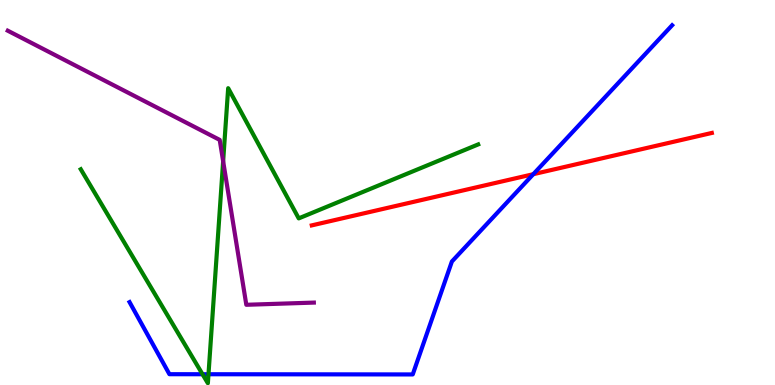[{'lines': ['blue', 'red'], 'intersections': [{'x': 6.88, 'y': 5.48}]}, {'lines': ['green', 'red'], 'intersections': []}, {'lines': ['purple', 'red'], 'intersections': []}, {'lines': ['blue', 'green'], 'intersections': [{'x': 2.61, 'y': 0.28}, {'x': 2.69, 'y': 0.279}]}, {'lines': ['blue', 'purple'], 'intersections': []}, {'lines': ['green', 'purple'], 'intersections': [{'x': 2.88, 'y': 5.81}]}]